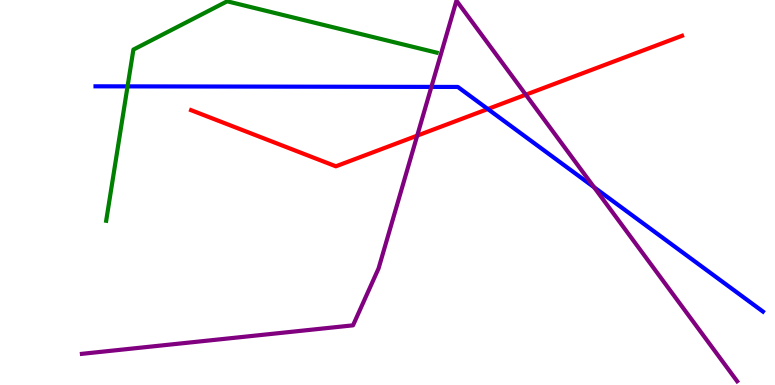[{'lines': ['blue', 'red'], 'intersections': [{'x': 6.29, 'y': 7.17}]}, {'lines': ['green', 'red'], 'intersections': []}, {'lines': ['purple', 'red'], 'intersections': [{'x': 5.38, 'y': 6.48}, {'x': 6.78, 'y': 7.54}]}, {'lines': ['blue', 'green'], 'intersections': [{'x': 1.65, 'y': 7.76}]}, {'lines': ['blue', 'purple'], 'intersections': [{'x': 5.57, 'y': 7.74}, {'x': 7.67, 'y': 5.14}]}, {'lines': ['green', 'purple'], 'intersections': []}]